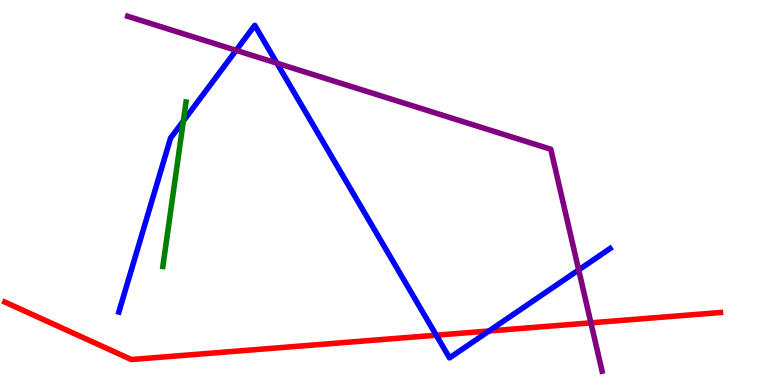[{'lines': ['blue', 'red'], 'intersections': [{'x': 5.63, 'y': 1.29}, {'x': 6.31, 'y': 1.4}]}, {'lines': ['green', 'red'], 'intersections': []}, {'lines': ['purple', 'red'], 'intersections': [{'x': 7.62, 'y': 1.61}]}, {'lines': ['blue', 'green'], 'intersections': [{'x': 2.37, 'y': 6.86}]}, {'lines': ['blue', 'purple'], 'intersections': [{'x': 3.05, 'y': 8.69}, {'x': 3.57, 'y': 8.36}, {'x': 7.47, 'y': 2.99}]}, {'lines': ['green', 'purple'], 'intersections': []}]